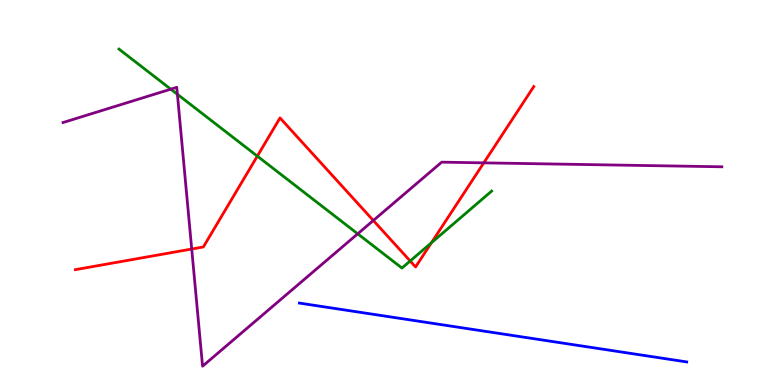[{'lines': ['blue', 'red'], 'intersections': []}, {'lines': ['green', 'red'], 'intersections': [{'x': 3.32, 'y': 5.94}, {'x': 5.29, 'y': 3.22}, {'x': 5.57, 'y': 3.69}]}, {'lines': ['purple', 'red'], 'intersections': [{'x': 2.47, 'y': 3.53}, {'x': 4.82, 'y': 4.27}, {'x': 6.24, 'y': 5.77}]}, {'lines': ['blue', 'green'], 'intersections': []}, {'lines': ['blue', 'purple'], 'intersections': []}, {'lines': ['green', 'purple'], 'intersections': [{'x': 2.2, 'y': 7.68}, {'x': 2.29, 'y': 7.55}, {'x': 4.62, 'y': 3.93}]}]